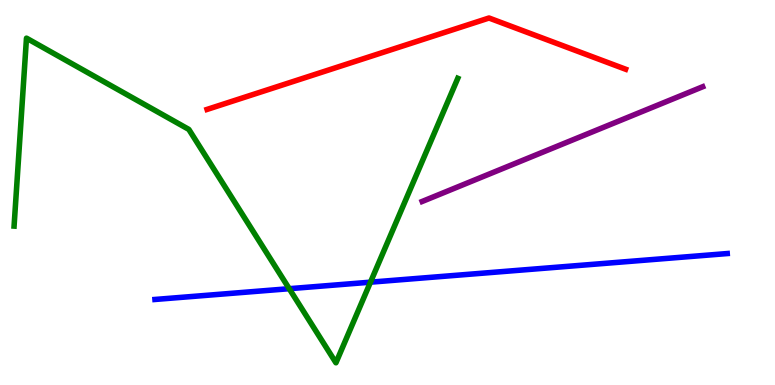[{'lines': ['blue', 'red'], 'intersections': []}, {'lines': ['green', 'red'], 'intersections': []}, {'lines': ['purple', 'red'], 'intersections': []}, {'lines': ['blue', 'green'], 'intersections': [{'x': 3.73, 'y': 2.5}, {'x': 4.78, 'y': 2.67}]}, {'lines': ['blue', 'purple'], 'intersections': []}, {'lines': ['green', 'purple'], 'intersections': []}]